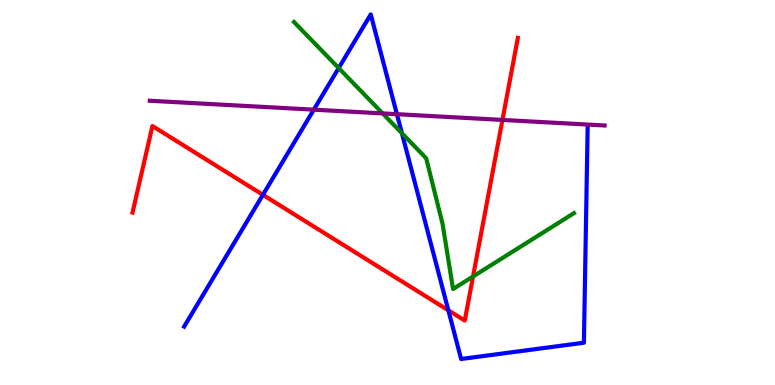[{'lines': ['blue', 'red'], 'intersections': [{'x': 3.39, 'y': 4.94}, {'x': 5.79, 'y': 1.94}]}, {'lines': ['green', 'red'], 'intersections': [{'x': 6.1, 'y': 2.82}]}, {'lines': ['purple', 'red'], 'intersections': [{'x': 6.48, 'y': 6.88}]}, {'lines': ['blue', 'green'], 'intersections': [{'x': 4.37, 'y': 8.23}, {'x': 5.19, 'y': 6.54}]}, {'lines': ['blue', 'purple'], 'intersections': [{'x': 4.05, 'y': 7.15}, {'x': 5.12, 'y': 7.03}]}, {'lines': ['green', 'purple'], 'intersections': [{'x': 4.94, 'y': 7.05}]}]